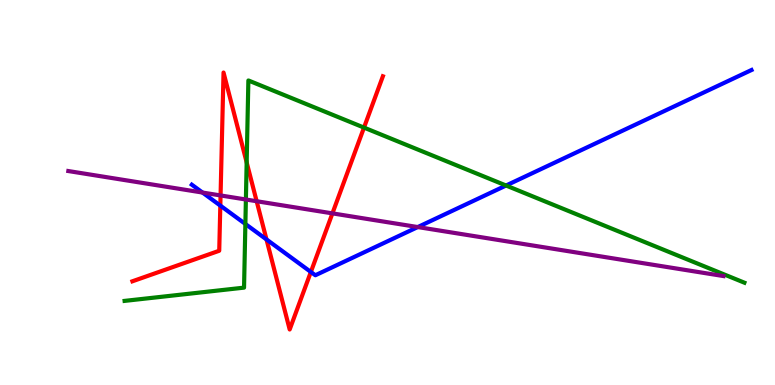[{'lines': ['blue', 'red'], 'intersections': [{'x': 2.84, 'y': 4.66}, {'x': 3.44, 'y': 3.78}, {'x': 4.01, 'y': 2.94}]}, {'lines': ['green', 'red'], 'intersections': [{'x': 3.18, 'y': 5.78}, {'x': 4.7, 'y': 6.69}]}, {'lines': ['purple', 'red'], 'intersections': [{'x': 2.85, 'y': 4.92}, {'x': 3.31, 'y': 4.77}, {'x': 4.29, 'y': 4.46}]}, {'lines': ['blue', 'green'], 'intersections': [{'x': 3.17, 'y': 4.18}, {'x': 6.53, 'y': 5.18}]}, {'lines': ['blue', 'purple'], 'intersections': [{'x': 2.61, 'y': 5.0}, {'x': 5.39, 'y': 4.1}]}, {'lines': ['green', 'purple'], 'intersections': [{'x': 3.17, 'y': 4.82}]}]